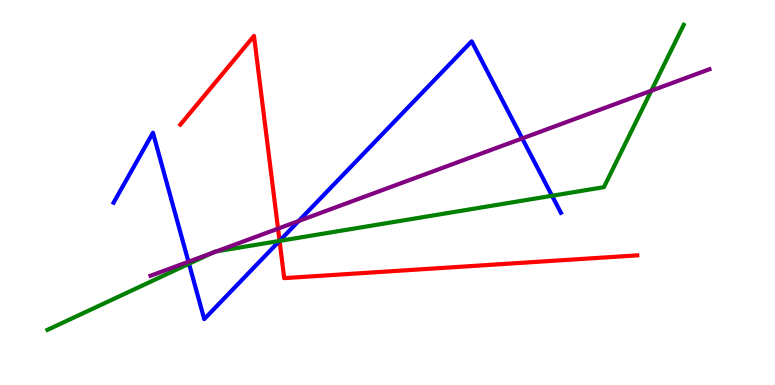[{'lines': ['blue', 'red'], 'intersections': [{'x': 3.61, 'y': 3.74}]}, {'lines': ['green', 'red'], 'intersections': [{'x': 3.61, 'y': 3.74}]}, {'lines': ['purple', 'red'], 'intersections': [{'x': 3.59, 'y': 4.06}]}, {'lines': ['blue', 'green'], 'intersections': [{'x': 2.44, 'y': 3.15}, {'x': 3.61, 'y': 3.74}, {'x': 7.12, 'y': 4.92}]}, {'lines': ['blue', 'purple'], 'intersections': [{'x': 2.43, 'y': 3.2}, {'x': 3.85, 'y': 4.26}, {'x': 6.74, 'y': 6.4}]}, {'lines': ['green', 'purple'], 'intersections': [{'x': 2.73, 'y': 3.43}, {'x': 2.79, 'y': 3.47}, {'x': 8.4, 'y': 7.64}]}]